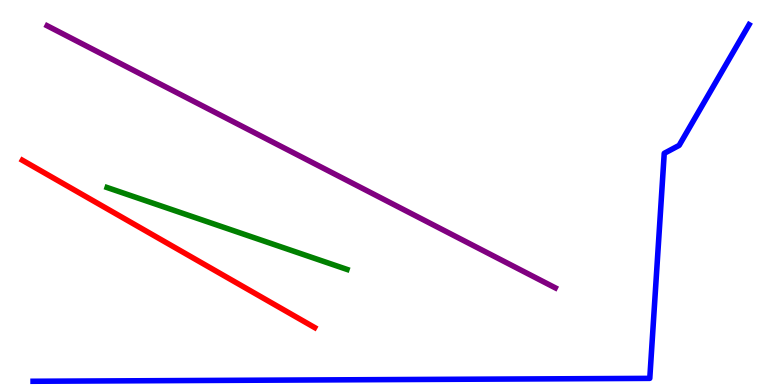[{'lines': ['blue', 'red'], 'intersections': []}, {'lines': ['green', 'red'], 'intersections': []}, {'lines': ['purple', 'red'], 'intersections': []}, {'lines': ['blue', 'green'], 'intersections': []}, {'lines': ['blue', 'purple'], 'intersections': []}, {'lines': ['green', 'purple'], 'intersections': []}]